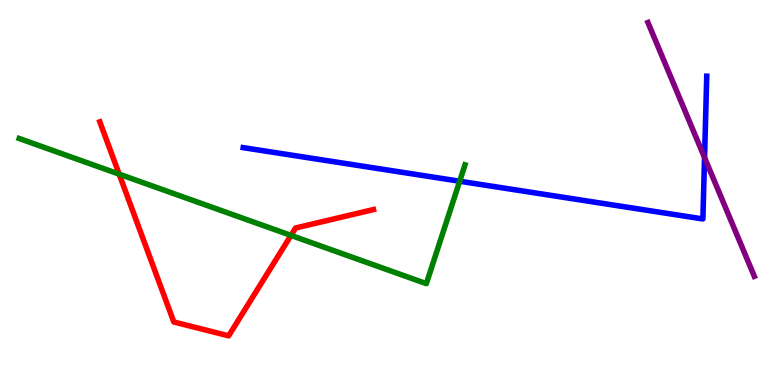[{'lines': ['blue', 'red'], 'intersections': []}, {'lines': ['green', 'red'], 'intersections': [{'x': 1.54, 'y': 5.48}, {'x': 3.75, 'y': 3.89}]}, {'lines': ['purple', 'red'], 'intersections': []}, {'lines': ['blue', 'green'], 'intersections': [{'x': 5.93, 'y': 5.29}]}, {'lines': ['blue', 'purple'], 'intersections': [{'x': 9.09, 'y': 5.91}]}, {'lines': ['green', 'purple'], 'intersections': []}]